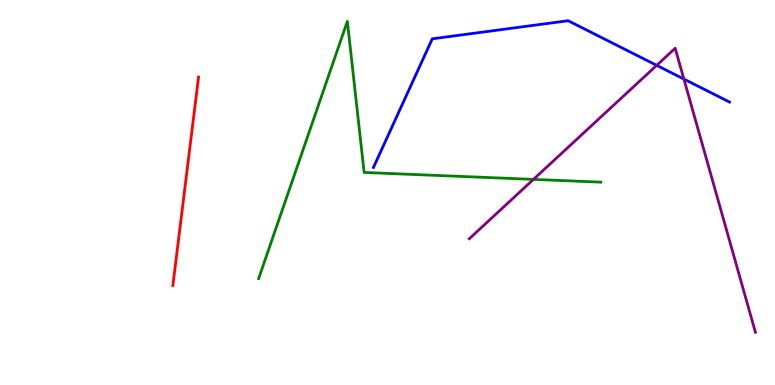[{'lines': ['blue', 'red'], 'intersections': []}, {'lines': ['green', 'red'], 'intersections': []}, {'lines': ['purple', 'red'], 'intersections': []}, {'lines': ['blue', 'green'], 'intersections': []}, {'lines': ['blue', 'purple'], 'intersections': [{'x': 8.47, 'y': 8.3}, {'x': 8.82, 'y': 7.95}]}, {'lines': ['green', 'purple'], 'intersections': [{'x': 6.88, 'y': 5.34}]}]